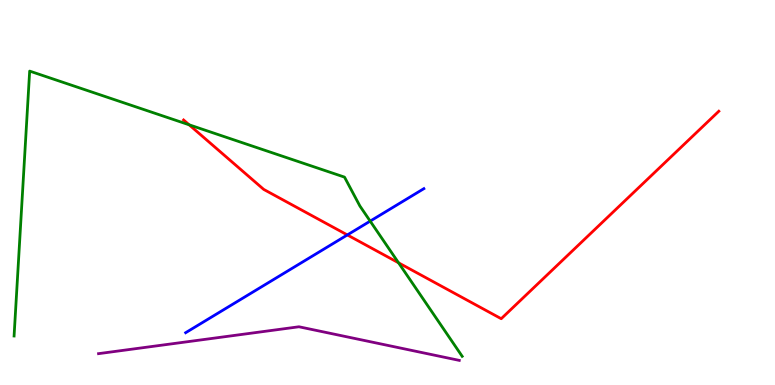[{'lines': ['blue', 'red'], 'intersections': [{'x': 4.48, 'y': 3.9}]}, {'lines': ['green', 'red'], 'intersections': [{'x': 2.44, 'y': 6.76}, {'x': 5.14, 'y': 3.17}]}, {'lines': ['purple', 'red'], 'intersections': []}, {'lines': ['blue', 'green'], 'intersections': [{'x': 4.78, 'y': 4.26}]}, {'lines': ['blue', 'purple'], 'intersections': []}, {'lines': ['green', 'purple'], 'intersections': []}]